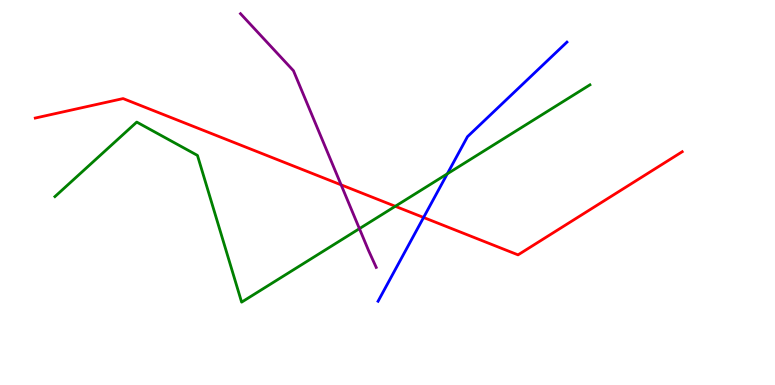[{'lines': ['blue', 'red'], 'intersections': [{'x': 5.47, 'y': 4.35}]}, {'lines': ['green', 'red'], 'intersections': [{'x': 5.1, 'y': 4.64}]}, {'lines': ['purple', 'red'], 'intersections': [{'x': 4.4, 'y': 5.2}]}, {'lines': ['blue', 'green'], 'intersections': [{'x': 5.77, 'y': 5.48}]}, {'lines': ['blue', 'purple'], 'intersections': []}, {'lines': ['green', 'purple'], 'intersections': [{'x': 4.64, 'y': 4.06}]}]